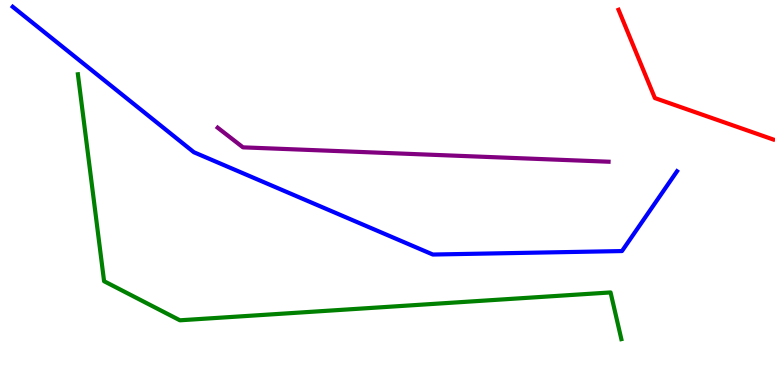[{'lines': ['blue', 'red'], 'intersections': []}, {'lines': ['green', 'red'], 'intersections': []}, {'lines': ['purple', 'red'], 'intersections': []}, {'lines': ['blue', 'green'], 'intersections': []}, {'lines': ['blue', 'purple'], 'intersections': []}, {'lines': ['green', 'purple'], 'intersections': []}]